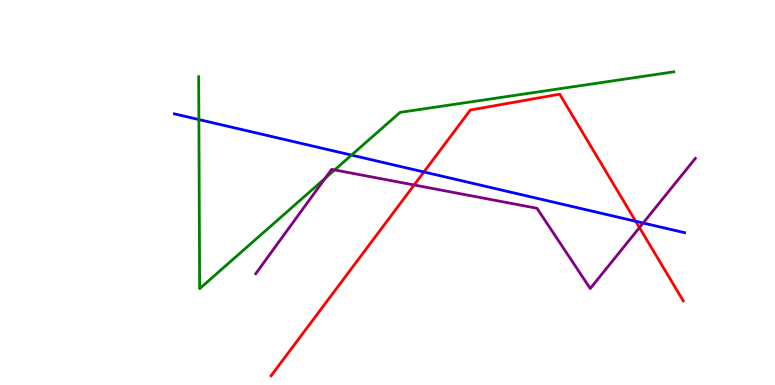[{'lines': ['blue', 'red'], 'intersections': [{'x': 5.47, 'y': 5.53}, {'x': 8.2, 'y': 4.25}]}, {'lines': ['green', 'red'], 'intersections': []}, {'lines': ['purple', 'red'], 'intersections': [{'x': 5.34, 'y': 5.2}, {'x': 8.25, 'y': 4.09}]}, {'lines': ['blue', 'green'], 'intersections': [{'x': 2.57, 'y': 6.89}, {'x': 4.54, 'y': 5.97}]}, {'lines': ['blue', 'purple'], 'intersections': [{'x': 8.3, 'y': 4.21}]}, {'lines': ['green', 'purple'], 'intersections': [{'x': 4.2, 'y': 5.37}, {'x': 4.32, 'y': 5.59}]}]